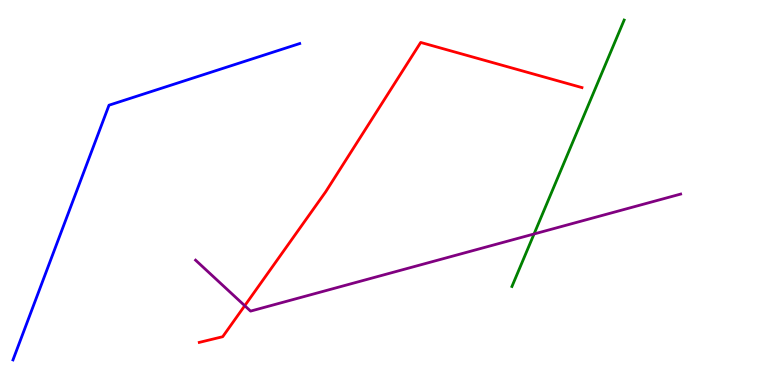[{'lines': ['blue', 'red'], 'intersections': []}, {'lines': ['green', 'red'], 'intersections': []}, {'lines': ['purple', 'red'], 'intersections': [{'x': 3.16, 'y': 2.06}]}, {'lines': ['blue', 'green'], 'intersections': []}, {'lines': ['blue', 'purple'], 'intersections': []}, {'lines': ['green', 'purple'], 'intersections': [{'x': 6.89, 'y': 3.92}]}]